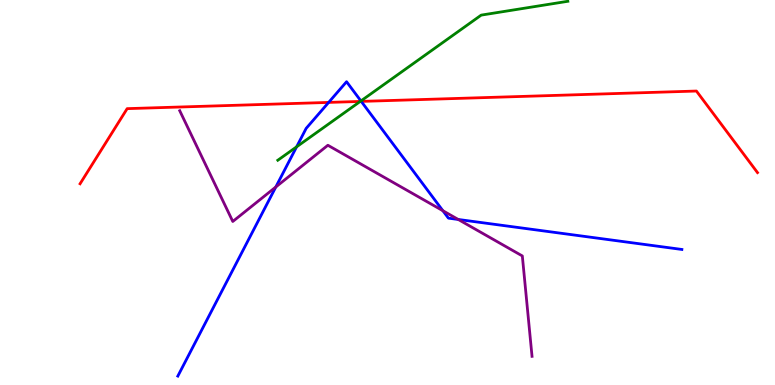[{'lines': ['blue', 'red'], 'intersections': [{'x': 4.24, 'y': 7.34}, {'x': 4.66, 'y': 7.37}]}, {'lines': ['green', 'red'], 'intersections': [{'x': 4.65, 'y': 7.37}]}, {'lines': ['purple', 'red'], 'intersections': []}, {'lines': ['blue', 'green'], 'intersections': [{'x': 3.83, 'y': 6.19}, {'x': 4.66, 'y': 7.38}]}, {'lines': ['blue', 'purple'], 'intersections': [{'x': 3.56, 'y': 5.14}, {'x': 5.71, 'y': 4.53}, {'x': 5.91, 'y': 4.3}]}, {'lines': ['green', 'purple'], 'intersections': []}]